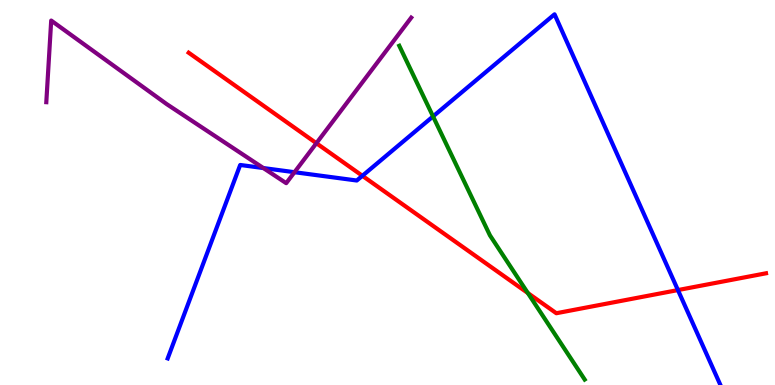[{'lines': ['blue', 'red'], 'intersections': [{'x': 4.68, 'y': 5.43}, {'x': 8.75, 'y': 2.47}]}, {'lines': ['green', 'red'], 'intersections': [{'x': 6.81, 'y': 2.39}]}, {'lines': ['purple', 'red'], 'intersections': [{'x': 4.08, 'y': 6.28}]}, {'lines': ['blue', 'green'], 'intersections': [{'x': 5.59, 'y': 6.98}]}, {'lines': ['blue', 'purple'], 'intersections': [{'x': 3.4, 'y': 5.64}, {'x': 3.8, 'y': 5.53}]}, {'lines': ['green', 'purple'], 'intersections': []}]